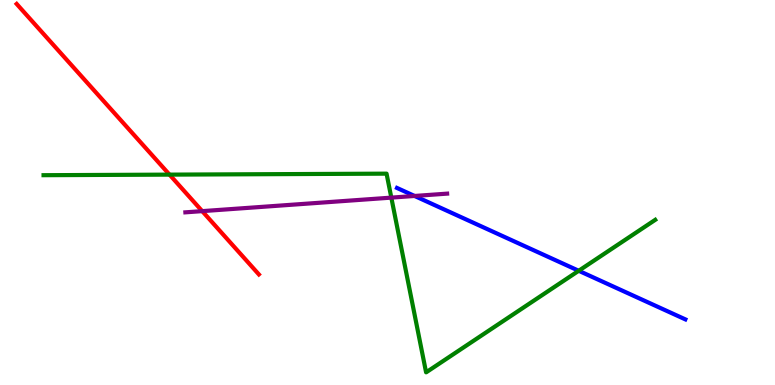[{'lines': ['blue', 'red'], 'intersections': []}, {'lines': ['green', 'red'], 'intersections': [{'x': 2.19, 'y': 5.46}]}, {'lines': ['purple', 'red'], 'intersections': [{'x': 2.61, 'y': 4.52}]}, {'lines': ['blue', 'green'], 'intersections': [{'x': 7.47, 'y': 2.97}]}, {'lines': ['blue', 'purple'], 'intersections': [{'x': 5.35, 'y': 4.91}]}, {'lines': ['green', 'purple'], 'intersections': [{'x': 5.05, 'y': 4.87}]}]